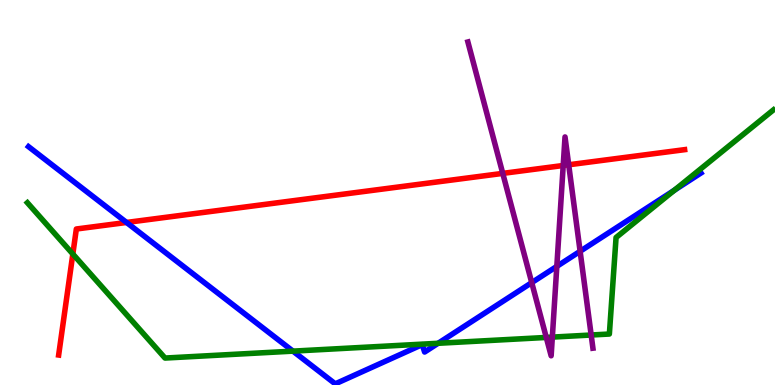[{'lines': ['blue', 'red'], 'intersections': [{'x': 1.63, 'y': 4.22}]}, {'lines': ['green', 'red'], 'intersections': [{'x': 0.94, 'y': 3.4}]}, {'lines': ['purple', 'red'], 'intersections': [{'x': 6.49, 'y': 5.5}, {'x': 7.27, 'y': 5.7}, {'x': 7.34, 'y': 5.72}]}, {'lines': ['blue', 'green'], 'intersections': [{'x': 3.78, 'y': 0.88}, {'x': 5.65, 'y': 1.08}, {'x': 8.7, 'y': 5.06}]}, {'lines': ['blue', 'purple'], 'intersections': [{'x': 6.86, 'y': 2.66}, {'x': 7.18, 'y': 3.08}, {'x': 7.49, 'y': 3.47}]}, {'lines': ['green', 'purple'], 'intersections': [{'x': 7.05, 'y': 1.24}, {'x': 7.13, 'y': 1.24}, {'x': 7.63, 'y': 1.3}]}]